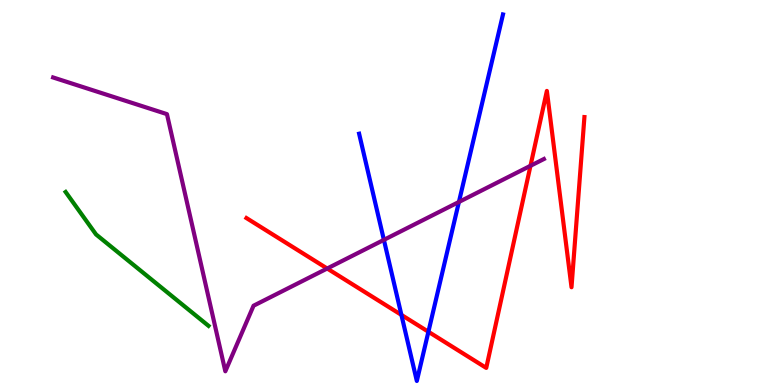[{'lines': ['blue', 'red'], 'intersections': [{'x': 5.18, 'y': 1.82}, {'x': 5.53, 'y': 1.38}]}, {'lines': ['green', 'red'], 'intersections': []}, {'lines': ['purple', 'red'], 'intersections': [{'x': 4.22, 'y': 3.03}, {'x': 6.84, 'y': 5.69}]}, {'lines': ['blue', 'green'], 'intersections': []}, {'lines': ['blue', 'purple'], 'intersections': [{'x': 4.95, 'y': 3.77}, {'x': 5.92, 'y': 4.75}]}, {'lines': ['green', 'purple'], 'intersections': []}]